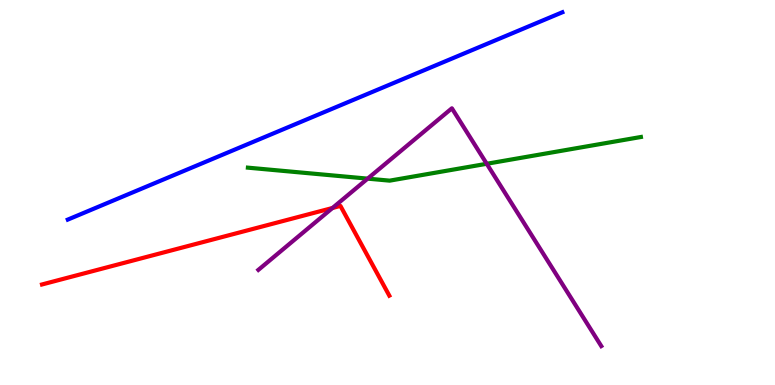[{'lines': ['blue', 'red'], 'intersections': []}, {'lines': ['green', 'red'], 'intersections': []}, {'lines': ['purple', 'red'], 'intersections': [{'x': 4.29, 'y': 4.6}]}, {'lines': ['blue', 'green'], 'intersections': []}, {'lines': ['blue', 'purple'], 'intersections': []}, {'lines': ['green', 'purple'], 'intersections': [{'x': 4.74, 'y': 5.36}, {'x': 6.28, 'y': 5.75}]}]